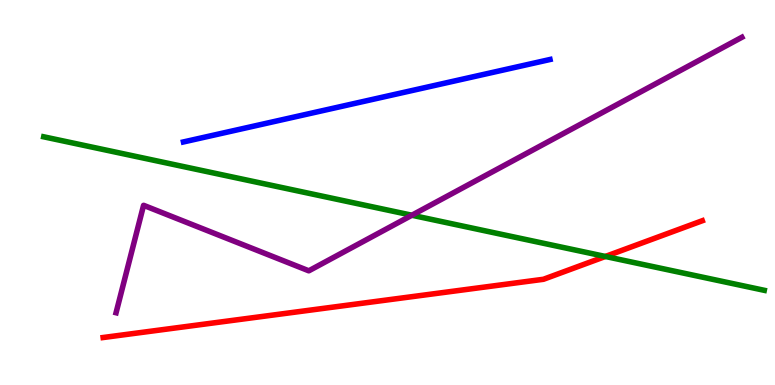[{'lines': ['blue', 'red'], 'intersections': []}, {'lines': ['green', 'red'], 'intersections': [{'x': 7.81, 'y': 3.34}]}, {'lines': ['purple', 'red'], 'intersections': []}, {'lines': ['blue', 'green'], 'intersections': []}, {'lines': ['blue', 'purple'], 'intersections': []}, {'lines': ['green', 'purple'], 'intersections': [{'x': 5.31, 'y': 4.41}]}]